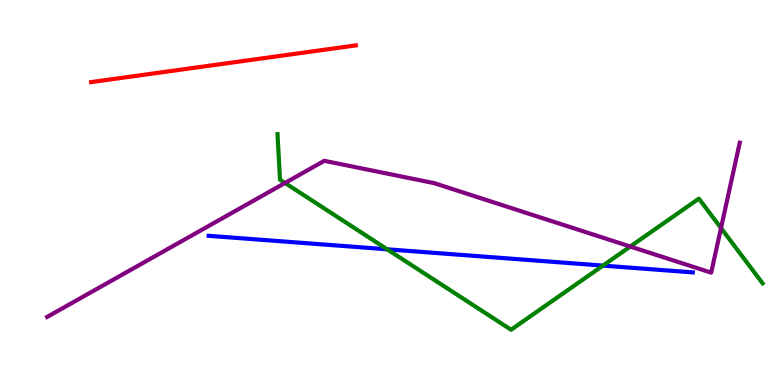[{'lines': ['blue', 'red'], 'intersections': []}, {'lines': ['green', 'red'], 'intersections': []}, {'lines': ['purple', 'red'], 'intersections': []}, {'lines': ['blue', 'green'], 'intersections': [{'x': 5.0, 'y': 3.52}, {'x': 7.78, 'y': 3.1}]}, {'lines': ['blue', 'purple'], 'intersections': []}, {'lines': ['green', 'purple'], 'intersections': [{'x': 3.68, 'y': 5.25}, {'x': 8.13, 'y': 3.6}, {'x': 9.3, 'y': 4.08}]}]